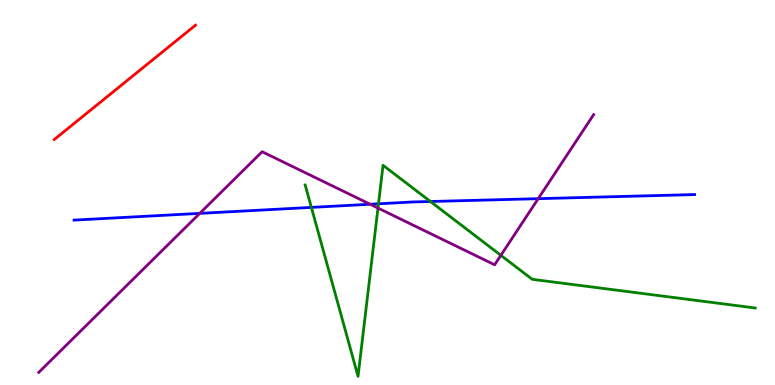[{'lines': ['blue', 'red'], 'intersections': []}, {'lines': ['green', 'red'], 'intersections': []}, {'lines': ['purple', 'red'], 'intersections': []}, {'lines': ['blue', 'green'], 'intersections': [{'x': 4.02, 'y': 4.61}, {'x': 4.88, 'y': 4.71}, {'x': 5.55, 'y': 4.77}]}, {'lines': ['blue', 'purple'], 'intersections': [{'x': 2.58, 'y': 4.46}, {'x': 4.78, 'y': 4.69}, {'x': 6.94, 'y': 4.84}]}, {'lines': ['green', 'purple'], 'intersections': [{'x': 4.88, 'y': 4.6}, {'x': 6.46, 'y': 3.37}]}]